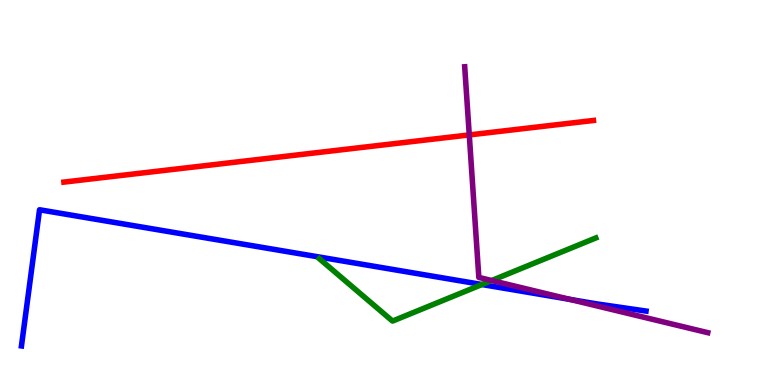[{'lines': ['blue', 'red'], 'intersections': []}, {'lines': ['green', 'red'], 'intersections': []}, {'lines': ['purple', 'red'], 'intersections': [{'x': 6.06, 'y': 6.5}]}, {'lines': ['blue', 'green'], 'intersections': [{'x': 6.22, 'y': 2.61}]}, {'lines': ['blue', 'purple'], 'intersections': [{'x': 7.35, 'y': 2.22}]}, {'lines': ['green', 'purple'], 'intersections': [{'x': 6.34, 'y': 2.71}]}]